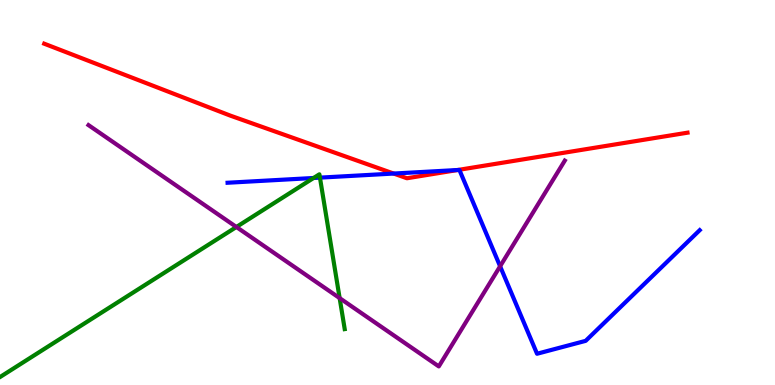[{'lines': ['blue', 'red'], 'intersections': [{'x': 5.08, 'y': 5.49}, {'x': 5.91, 'y': 5.58}]}, {'lines': ['green', 'red'], 'intersections': []}, {'lines': ['purple', 'red'], 'intersections': []}, {'lines': ['blue', 'green'], 'intersections': [{'x': 4.05, 'y': 5.38}, {'x': 4.13, 'y': 5.39}]}, {'lines': ['blue', 'purple'], 'intersections': [{'x': 6.45, 'y': 3.08}]}, {'lines': ['green', 'purple'], 'intersections': [{'x': 3.05, 'y': 4.1}, {'x': 4.38, 'y': 2.26}]}]